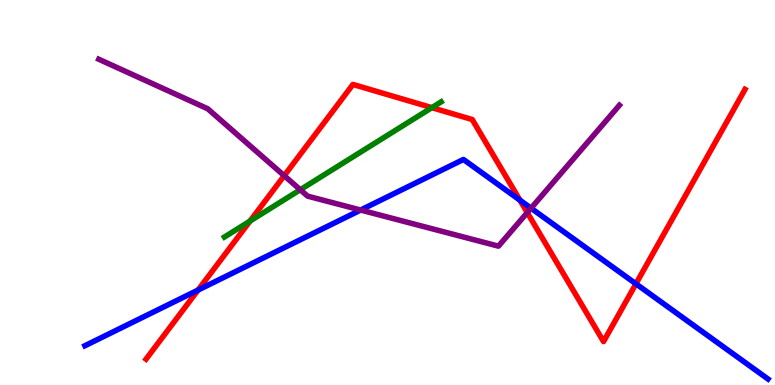[{'lines': ['blue', 'red'], 'intersections': [{'x': 2.56, 'y': 2.47}, {'x': 6.71, 'y': 4.8}, {'x': 8.21, 'y': 2.63}]}, {'lines': ['green', 'red'], 'intersections': [{'x': 3.23, 'y': 4.26}, {'x': 5.57, 'y': 7.2}]}, {'lines': ['purple', 'red'], 'intersections': [{'x': 3.67, 'y': 5.44}, {'x': 6.8, 'y': 4.48}]}, {'lines': ['blue', 'green'], 'intersections': []}, {'lines': ['blue', 'purple'], 'intersections': [{'x': 4.65, 'y': 4.54}, {'x': 6.85, 'y': 4.59}]}, {'lines': ['green', 'purple'], 'intersections': [{'x': 3.87, 'y': 5.07}]}]